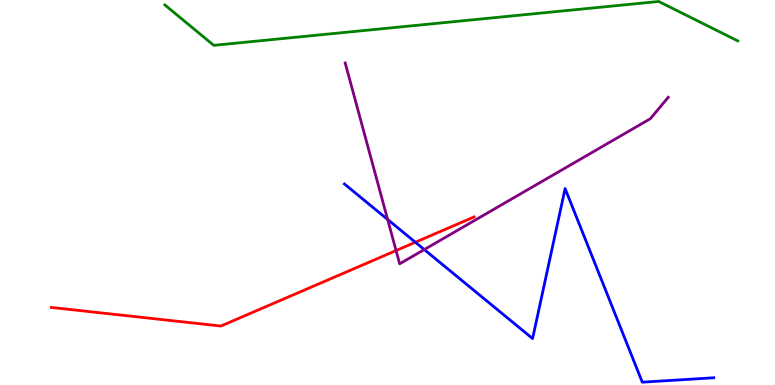[{'lines': ['blue', 'red'], 'intersections': [{'x': 5.36, 'y': 3.71}]}, {'lines': ['green', 'red'], 'intersections': []}, {'lines': ['purple', 'red'], 'intersections': [{'x': 5.11, 'y': 3.49}]}, {'lines': ['blue', 'green'], 'intersections': []}, {'lines': ['blue', 'purple'], 'intersections': [{'x': 5.0, 'y': 4.3}, {'x': 5.47, 'y': 3.52}]}, {'lines': ['green', 'purple'], 'intersections': []}]